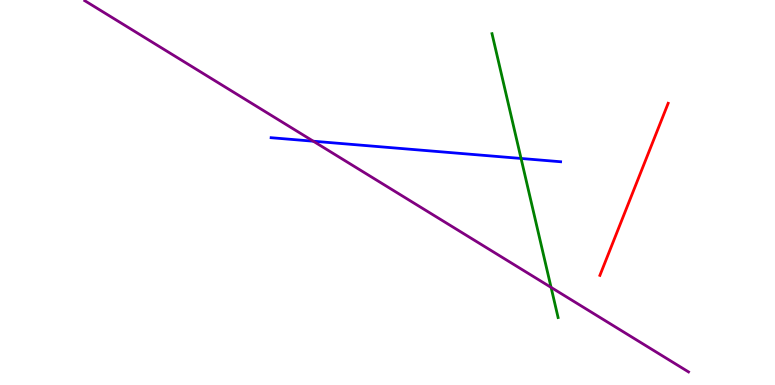[{'lines': ['blue', 'red'], 'intersections': []}, {'lines': ['green', 'red'], 'intersections': []}, {'lines': ['purple', 'red'], 'intersections': []}, {'lines': ['blue', 'green'], 'intersections': [{'x': 6.72, 'y': 5.88}]}, {'lines': ['blue', 'purple'], 'intersections': [{'x': 4.04, 'y': 6.33}]}, {'lines': ['green', 'purple'], 'intersections': [{'x': 7.11, 'y': 2.54}]}]